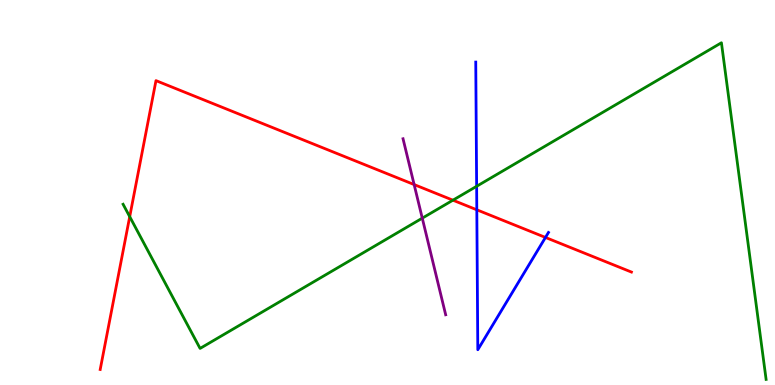[{'lines': ['blue', 'red'], 'intersections': [{'x': 6.15, 'y': 4.55}, {'x': 7.04, 'y': 3.83}]}, {'lines': ['green', 'red'], 'intersections': [{'x': 1.67, 'y': 4.37}, {'x': 5.84, 'y': 4.8}]}, {'lines': ['purple', 'red'], 'intersections': [{'x': 5.34, 'y': 5.21}]}, {'lines': ['blue', 'green'], 'intersections': [{'x': 6.15, 'y': 5.16}]}, {'lines': ['blue', 'purple'], 'intersections': []}, {'lines': ['green', 'purple'], 'intersections': [{'x': 5.45, 'y': 4.33}]}]